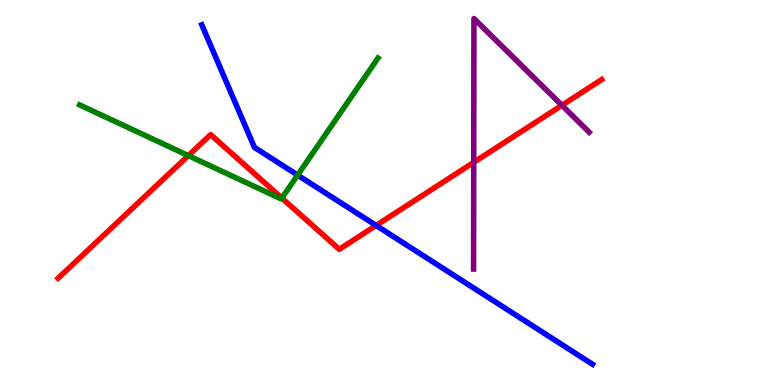[{'lines': ['blue', 'red'], 'intersections': [{'x': 4.85, 'y': 4.14}]}, {'lines': ['green', 'red'], 'intersections': [{'x': 2.43, 'y': 5.96}, {'x': 3.64, 'y': 4.85}]}, {'lines': ['purple', 'red'], 'intersections': [{'x': 6.11, 'y': 5.78}, {'x': 7.25, 'y': 7.26}]}, {'lines': ['blue', 'green'], 'intersections': [{'x': 3.84, 'y': 5.45}]}, {'lines': ['blue', 'purple'], 'intersections': []}, {'lines': ['green', 'purple'], 'intersections': []}]